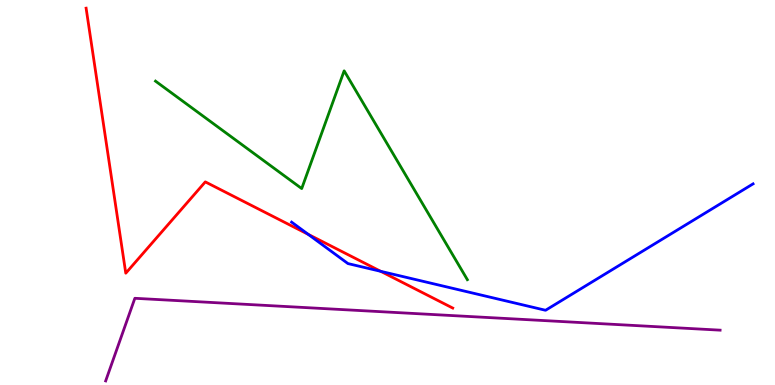[{'lines': ['blue', 'red'], 'intersections': [{'x': 3.98, 'y': 3.91}, {'x': 4.91, 'y': 2.95}]}, {'lines': ['green', 'red'], 'intersections': []}, {'lines': ['purple', 'red'], 'intersections': []}, {'lines': ['blue', 'green'], 'intersections': []}, {'lines': ['blue', 'purple'], 'intersections': []}, {'lines': ['green', 'purple'], 'intersections': []}]